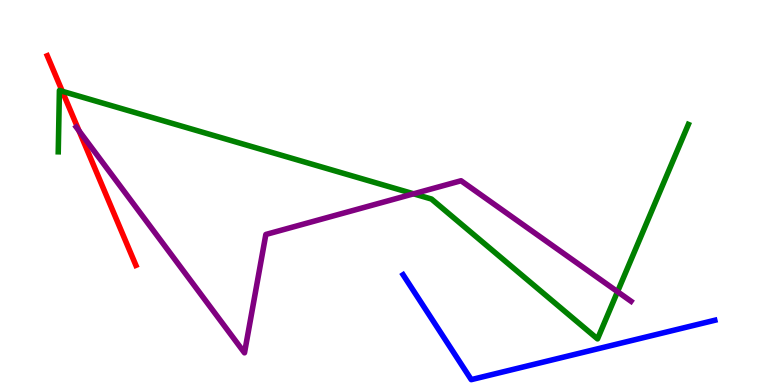[{'lines': ['blue', 'red'], 'intersections': []}, {'lines': ['green', 'red'], 'intersections': [{'x': 0.804, 'y': 7.63}]}, {'lines': ['purple', 'red'], 'intersections': [{'x': 1.02, 'y': 6.6}]}, {'lines': ['blue', 'green'], 'intersections': []}, {'lines': ['blue', 'purple'], 'intersections': []}, {'lines': ['green', 'purple'], 'intersections': [{'x': 5.34, 'y': 4.97}, {'x': 7.97, 'y': 2.42}]}]